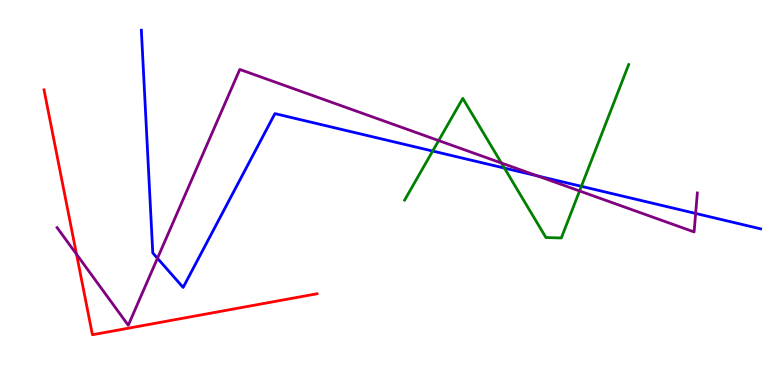[{'lines': ['blue', 'red'], 'intersections': []}, {'lines': ['green', 'red'], 'intersections': []}, {'lines': ['purple', 'red'], 'intersections': [{'x': 0.987, 'y': 3.4}]}, {'lines': ['blue', 'green'], 'intersections': [{'x': 5.58, 'y': 6.08}, {'x': 6.51, 'y': 5.63}, {'x': 7.5, 'y': 5.16}]}, {'lines': ['blue', 'purple'], 'intersections': [{'x': 2.03, 'y': 3.29}, {'x': 6.94, 'y': 5.43}, {'x': 8.98, 'y': 4.46}]}, {'lines': ['green', 'purple'], 'intersections': [{'x': 5.66, 'y': 6.35}, {'x': 6.47, 'y': 5.77}, {'x': 7.48, 'y': 5.04}]}]